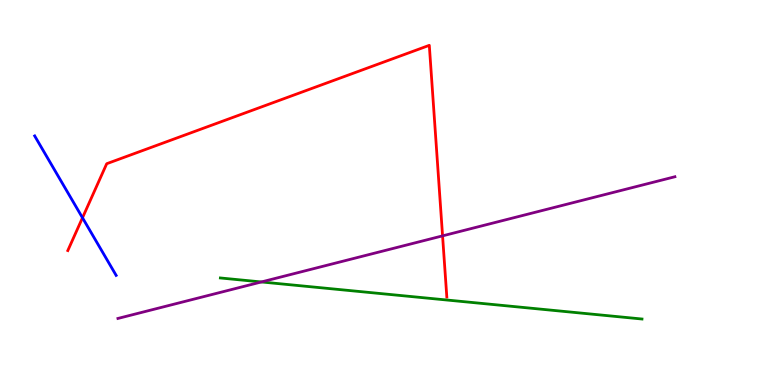[{'lines': ['blue', 'red'], 'intersections': [{'x': 1.06, 'y': 4.34}]}, {'lines': ['green', 'red'], 'intersections': []}, {'lines': ['purple', 'red'], 'intersections': [{'x': 5.71, 'y': 3.87}]}, {'lines': ['blue', 'green'], 'intersections': []}, {'lines': ['blue', 'purple'], 'intersections': []}, {'lines': ['green', 'purple'], 'intersections': [{'x': 3.37, 'y': 2.68}]}]